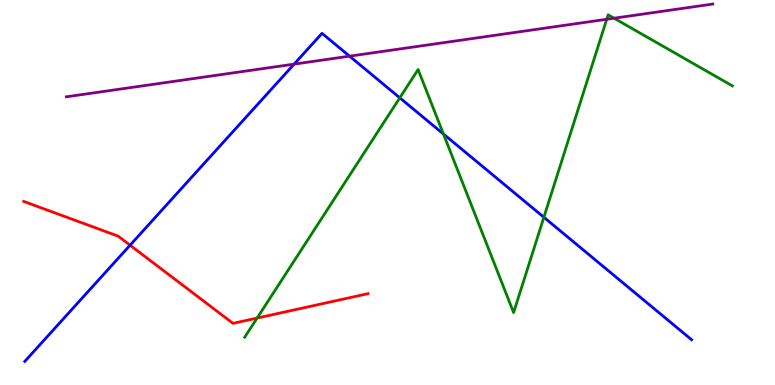[{'lines': ['blue', 'red'], 'intersections': [{'x': 1.68, 'y': 3.63}]}, {'lines': ['green', 'red'], 'intersections': [{'x': 3.32, 'y': 1.74}]}, {'lines': ['purple', 'red'], 'intersections': []}, {'lines': ['blue', 'green'], 'intersections': [{'x': 5.16, 'y': 7.46}, {'x': 5.72, 'y': 6.52}, {'x': 7.02, 'y': 4.36}]}, {'lines': ['blue', 'purple'], 'intersections': [{'x': 3.8, 'y': 8.33}, {'x': 4.51, 'y': 8.54}]}, {'lines': ['green', 'purple'], 'intersections': [{'x': 7.83, 'y': 9.5}, {'x': 7.92, 'y': 9.53}]}]